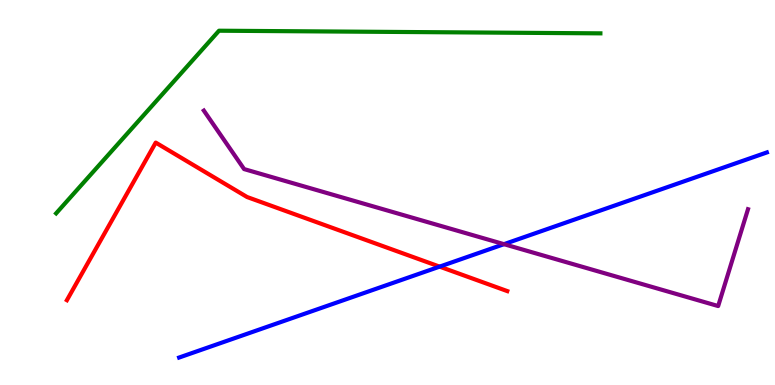[{'lines': ['blue', 'red'], 'intersections': [{'x': 5.67, 'y': 3.07}]}, {'lines': ['green', 'red'], 'intersections': []}, {'lines': ['purple', 'red'], 'intersections': []}, {'lines': ['blue', 'green'], 'intersections': []}, {'lines': ['blue', 'purple'], 'intersections': [{'x': 6.5, 'y': 3.66}]}, {'lines': ['green', 'purple'], 'intersections': []}]